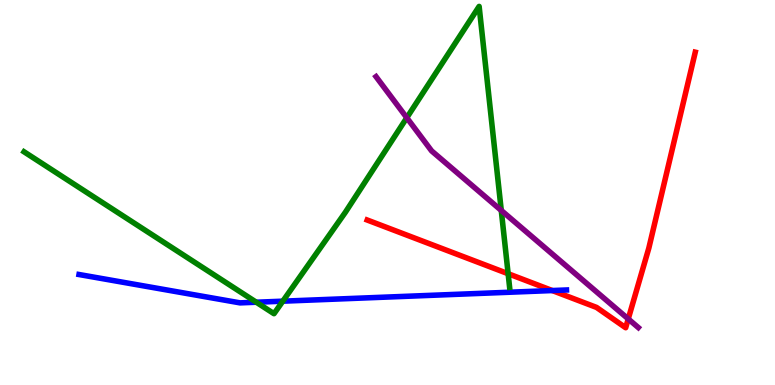[{'lines': ['blue', 'red'], 'intersections': [{'x': 7.13, 'y': 2.45}]}, {'lines': ['green', 'red'], 'intersections': [{'x': 6.56, 'y': 2.89}]}, {'lines': ['purple', 'red'], 'intersections': [{'x': 8.11, 'y': 1.72}]}, {'lines': ['blue', 'green'], 'intersections': [{'x': 3.31, 'y': 2.15}, {'x': 3.65, 'y': 2.18}]}, {'lines': ['blue', 'purple'], 'intersections': []}, {'lines': ['green', 'purple'], 'intersections': [{'x': 5.25, 'y': 6.94}, {'x': 6.47, 'y': 4.53}]}]